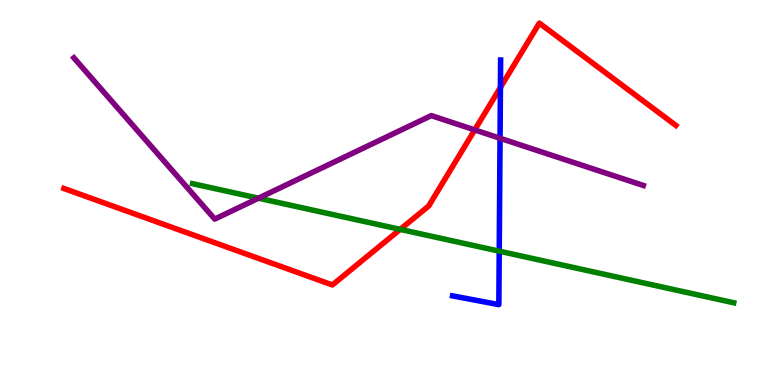[{'lines': ['blue', 'red'], 'intersections': [{'x': 6.46, 'y': 7.73}]}, {'lines': ['green', 'red'], 'intersections': [{'x': 5.16, 'y': 4.04}]}, {'lines': ['purple', 'red'], 'intersections': [{'x': 6.13, 'y': 6.63}]}, {'lines': ['blue', 'green'], 'intersections': [{'x': 6.44, 'y': 3.48}]}, {'lines': ['blue', 'purple'], 'intersections': [{'x': 6.45, 'y': 6.41}]}, {'lines': ['green', 'purple'], 'intersections': [{'x': 3.34, 'y': 4.85}]}]